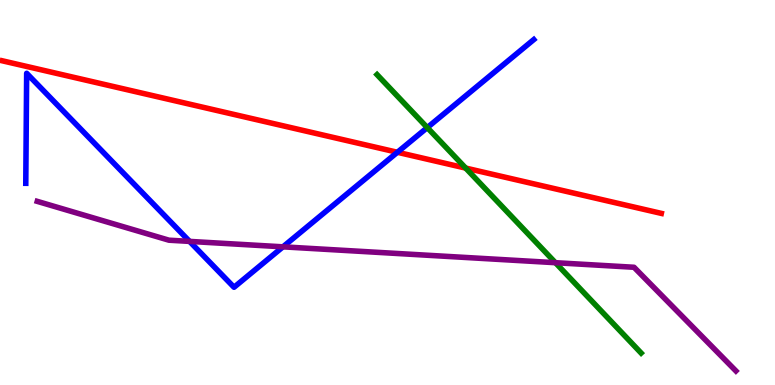[{'lines': ['blue', 'red'], 'intersections': [{'x': 5.13, 'y': 6.04}]}, {'lines': ['green', 'red'], 'intersections': [{'x': 6.01, 'y': 5.63}]}, {'lines': ['purple', 'red'], 'intersections': []}, {'lines': ['blue', 'green'], 'intersections': [{'x': 5.51, 'y': 6.69}]}, {'lines': ['blue', 'purple'], 'intersections': [{'x': 2.45, 'y': 3.73}, {'x': 3.65, 'y': 3.59}]}, {'lines': ['green', 'purple'], 'intersections': [{'x': 7.17, 'y': 3.18}]}]